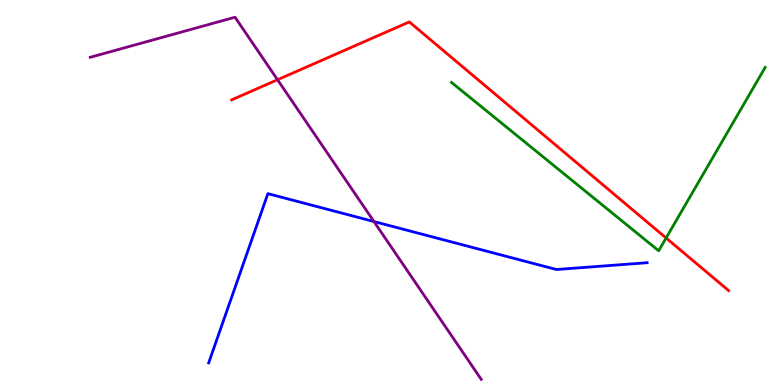[{'lines': ['blue', 'red'], 'intersections': []}, {'lines': ['green', 'red'], 'intersections': [{'x': 8.59, 'y': 3.82}]}, {'lines': ['purple', 'red'], 'intersections': [{'x': 3.58, 'y': 7.93}]}, {'lines': ['blue', 'green'], 'intersections': []}, {'lines': ['blue', 'purple'], 'intersections': [{'x': 4.82, 'y': 4.25}]}, {'lines': ['green', 'purple'], 'intersections': []}]